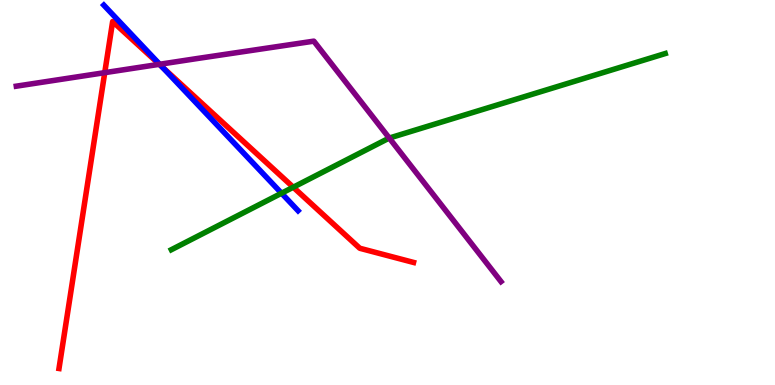[{'lines': ['blue', 'red'], 'intersections': [{'x': 2.1, 'y': 8.26}]}, {'lines': ['green', 'red'], 'intersections': [{'x': 3.78, 'y': 5.14}]}, {'lines': ['purple', 'red'], 'intersections': [{'x': 1.35, 'y': 8.11}, {'x': 2.06, 'y': 8.33}]}, {'lines': ['blue', 'green'], 'intersections': [{'x': 3.63, 'y': 4.98}]}, {'lines': ['blue', 'purple'], 'intersections': [{'x': 2.06, 'y': 8.33}]}, {'lines': ['green', 'purple'], 'intersections': [{'x': 5.02, 'y': 6.41}]}]